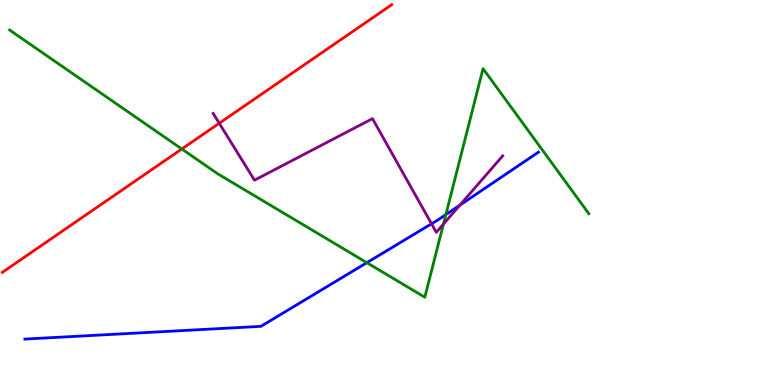[{'lines': ['blue', 'red'], 'intersections': []}, {'lines': ['green', 'red'], 'intersections': [{'x': 2.35, 'y': 6.13}]}, {'lines': ['purple', 'red'], 'intersections': [{'x': 2.83, 'y': 6.8}]}, {'lines': ['blue', 'green'], 'intersections': [{'x': 4.73, 'y': 3.18}, {'x': 5.75, 'y': 4.43}]}, {'lines': ['blue', 'purple'], 'intersections': [{'x': 5.57, 'y': 4.19}, {'x': 5.93, 'y': 4.67}]}, {'lines': ['green', 'purple'], 'intersections': [{'x': 5.72, 'y': 4.18}]}]